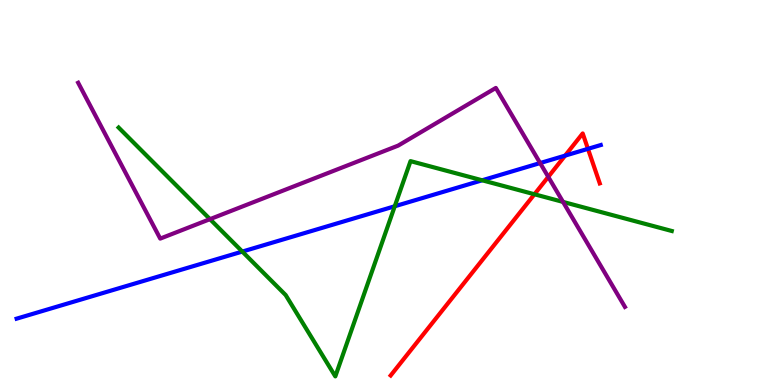[{'lines': ['blue', 'red'], 'intersections': [{'x': 7.29, 'y': 5.96}, {'x': 7.59, 'y': 6.13}]}, {'lines': ['green', 'red'], 'intersections': [{'x': 6.9, 'y': 4.95}]}, {'lines': ['purple', 'red'], 'intersections': [{'x': 7.07, 'y': 5.41}]}, {'lines': ['blue', 'green'], 'intersections': [{'x': 3.13, 'y': 3.47}, {'x': 5.09, 'y': 4.64}, {'x': 6.22, 'y': 5.32}]}, {'lines': ['blue', 'purple'], 'intersections': [{'x': 6.97, 'y': 5.76}]}, {'lines': ['green', 'purple'], 'intersections': [{'x': 2.71, 'y': 4.31}, {'x': 7.26, 'y': 4.76}]}]